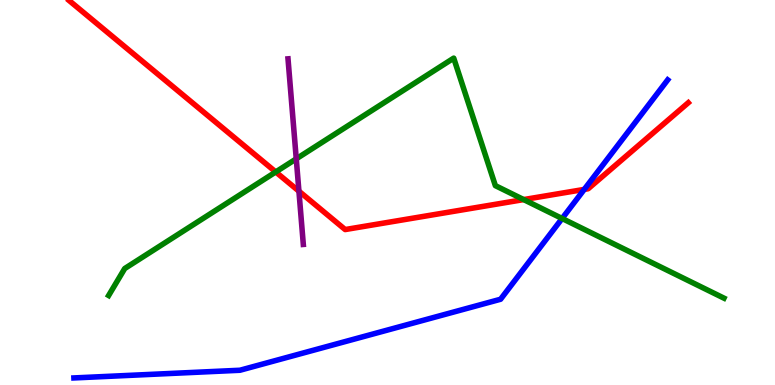[{'lines': ['blue', 'red'], 'intersections': [{'x': 7.54, 'y': 5.08}]}, {'lines': ['green', 'red'], 'intersections': [{'x': 3.56, 'y': 5.53}, {'x': 6.76, 'y': 4.82}]}, {'lines': ['purple', 'red'], 'intersections': [{'x': 3.86, 'y': 5.03}]}, {'lines': ['blue', 'green'], 'intersections': [{'x': 7.25, 'y': 4.32}]}, {'lines': ['blue', 'purple'], 'intersections': []}, {'lines': ['green', 'purple'], 'intersections': [{'x': 3.82, 'y': 5.87}]}]